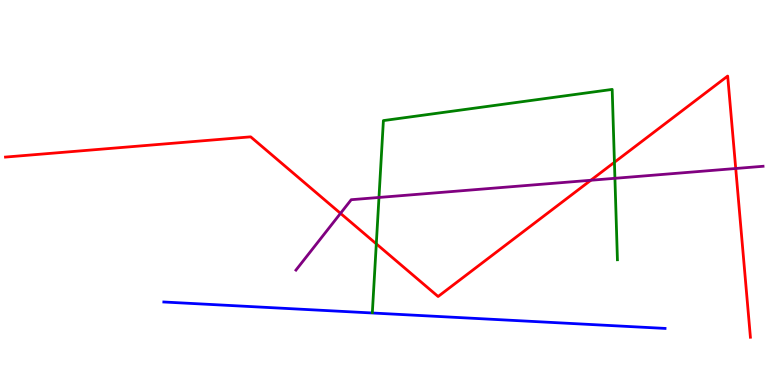[{'lines': ['blue', 'red'], 'intersections': []}, {'lines': ['green', 'red'], 'intersections': [{'x': 4.86, 'y': 3.67}, {'x': 7.93, 'y': 5.78}]}, {'lines': ['purple', 'red'], 'intersections': [{'x': 4.39, 'y': 4.46}, {'x': 7.62, 'y': 5.32}, {'x': 9.49, 'y': 5.62}]}, {'lines': ['blue', 'green'], 'intersections': []}, {'lines': ['blue', 'purple'], 'intersections': []}, {'lines': ['green', 'purple'], 'intersections': [{'x': 4.89, 'y': 4.87}, {'x': 7.93, 'y': 5.37}]}]